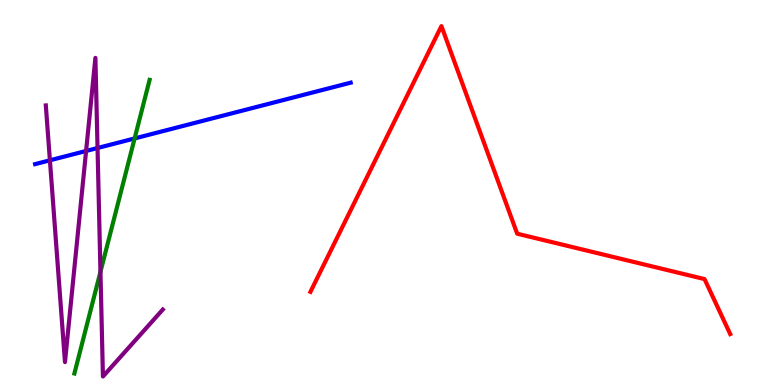[{'lines': ['blue', 'red'], 'intersections': []}, {'lines': ['green', 'red'], 'intersections': []}, {'lines': ['purple', 'red'], 'intersections': []}, {'lines': ['blue', 'green'], 'intersections': [{'x': 1.74, 'y': 6.4}]}, {'lines': ['blue', 'purple'], 'intersections': [{'x': 0.644, 'y': 5.84}, {'x': 1.11, 'y': 6.08}, {'x': 1.26, 'y': 6.16}]}, {'lines': ['green', 'purple'], 'intersections': [{'x': 1.3, 'y': 2.94}]}]